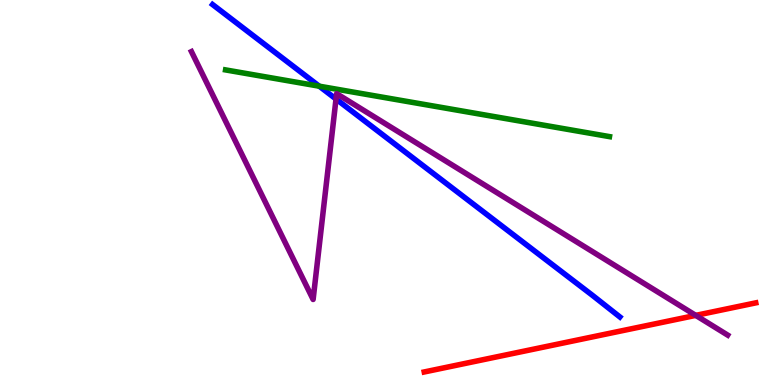[{'lines': ['blue', 'red'], 'intersections': []}, {'lines': ['green', 'red'], 'intersections': []}, {'lines': ['purple', 'red'], 'intersections': [{'x': 8.98, 'y': 1.81}]}, {'lines': ['blue', 'green'], 'intersections': [{'x': 4.12, 'y': 7.76}]}, {'lines': ['blue', 'purple'], 'intersections': [{'x': 4.34, 'y': 7.43}]}, {'lines': ['green', 'purple'], 'intersections': []}]